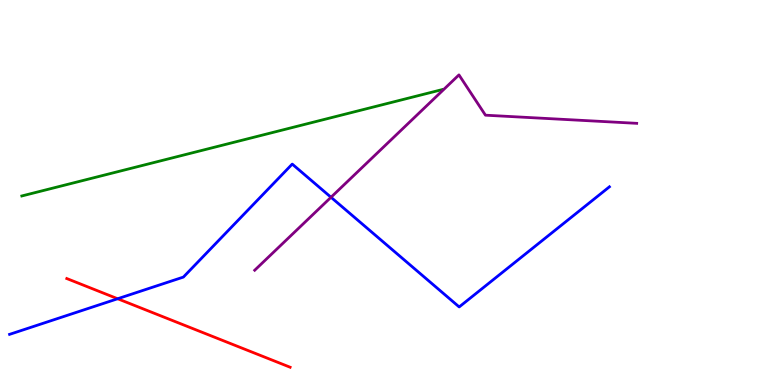[{'lines': ['blue', 'red'], 'intersections': [{'x': 1.52, 'y': 2.24}]}, {'lines': ['green', 'red'], 'intersections': []}, {'lines': ['purple', 'red'], 'intersections': []}, {'lines': ['blue', 'green'], 'intersections': []}, {'lines': ['blue', 'purple'], 'intersections': [{'x': 4.27, 'y': 4.88}]}, {'lines': ['green', 'purple'], 'intersections': []}]